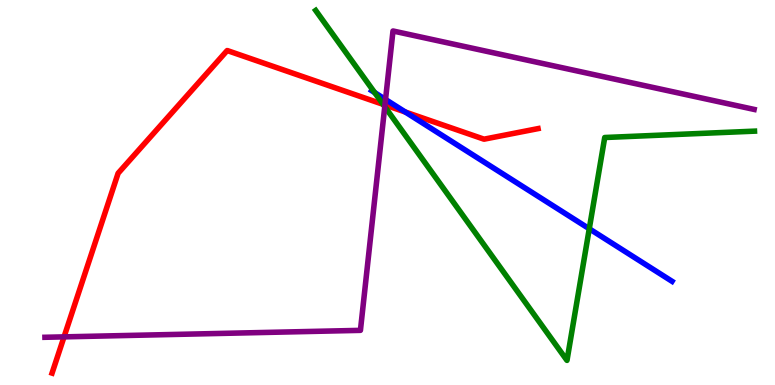[{'lines': ['blue', 'red'], 'intersections': [{'x': 5.23, 'y': 7.09}]}, {'lines': ['green', 'red'], 'intersections': [{'x': 4.94, 'y': 7.29}]}, {'lines': ['purple', 'red'], 'intersections': [{'x': 0.826, 'y': 1.25}, {'x': 4.97, 'y': 7.27}]}, {'lines': ['blue', 'green'], 'intersections': [{'x': 4.83, 'y': 7.6}, {'x': 7.6, 'y': 4.06}]}, {'lines': ['blue', 'purple'], 'intersections': [{'x': 4.97, 'y': 7.42}]}, {'lines': ['green', 'purple'], 'intersections': [{'x': 4.96, 'y': 7.23}]}]